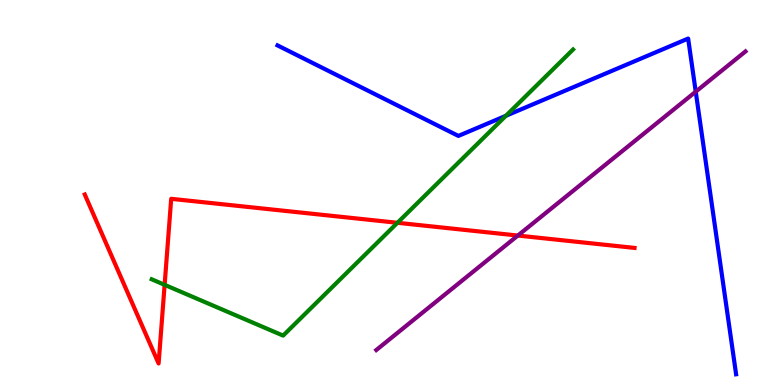[{'lines': ['blue', 'red'], 'intersections': []}, {'lines': ['green', 'red'], 'intersections': [{'x': 2.12, 'y': 2.6}, {'x': 5.13, 'y': 4.21}]}, {'lines': ['purple', 'red'], 'intersections': [{'x': 6.68, 'y': 3.88}]}, {'lines': ['blue', 'green'], 'intersections': [{'x': 6.53, 'y': 6.99}]}, {'lines': ['blue', 'purple'], 'intersections': [{'x': 8.98, 'y': 7.62}]}, {'lines': ['green', 'purple'], 'intersections': []}]